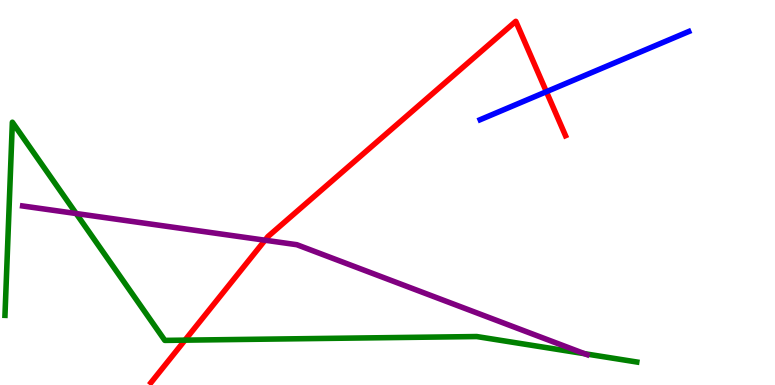[{'lines': ['blue', 'red'], 'intersections': [{'x': 7.05, 'y': 7.62}]}, {'lines': ['green', 'red'], 'intersections': [{'x': 2.39, 'y': 1.16}]}, {'lines': ['purple', 'red'], 'intersections': [{'x': 3.42, 'y': 3.76}]}, {'lines': ['blue', 'green'], 'intersections': []}, {'lines': ['blue', 'purple'], 'intersections': []}, {'lines': ['green', 'purple'], 'intersections': [{'x': 0.983, 'y': 4.45}, {'x': 7.54, 'y': 0.813}]}]